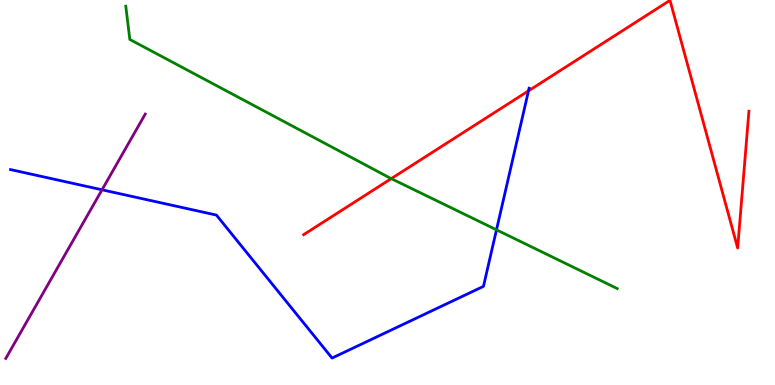[{'lines': ['blue', 'red'], 'intersections': [{'x': 6.82, 'y': 7.64}]}, {'lines': ['green', 'red'], 'intersections': [{'x': 5.05, 'y': 5.36}]}, {'lines': ['purple', 'red'], 'intersections': []}, {'lines': ['blue', 'green'], 'intersections': [{'x': 6.41, 'y': 4.03}]}, {'lines': ['blue', 'purple'], 'intersections': [{'x': 1.32, 'y': 5.07}]}, {'lines': ['green', 'purple'], 'intersections': []}]